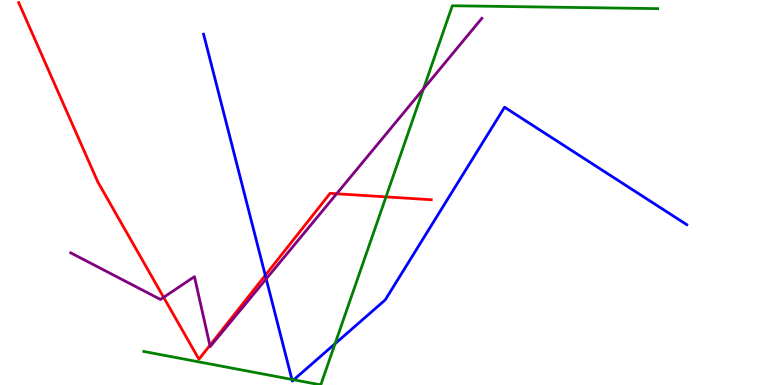[{'lines': ['blue', 'red'], 'intersections': [{'x': 3.42, 'y': 2.85}]}, {'lines': ['green', 'red'], 'intersections': [{'x': 4.98, 'y': 4.89}]}, {'lines': ['purple', 'red'], 'intersections': [{'x': 2.11, 'y': 2.28}, {'x': 2.71, 'y': 1.03}, {'x': 4.34, 'y': 4.97}]}, {'lines': ['blue', 'green'], 'intersections': [{'x': 3.77, 'y': 0.144}, {'x': 3.79, 'y': 0.135}, {'x': 4.32, 'y': 1.07}]}, {'lines': ['blue', 'purple'], 'intersections': [{'x': 3.43, 'y': 2.76}]}, {'lines': ['green', 'purple'], 'intersections': [{'x': 5.46, 'y': 7.69}]}]